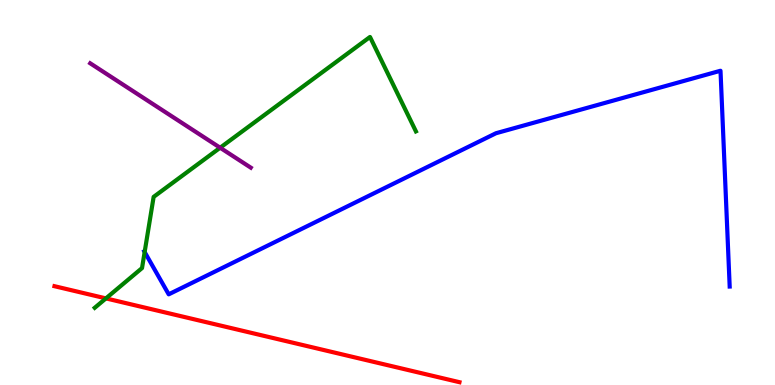[{'lines': ['blue', 'red'], 'intersections': []}, {'lines': ['green', 'red'], 'intersections': [{'x': 1.37, 'y': 2.25}]}, {'lines': ['purple', 'red'], 'intersections': []}, {'lines': ['blue', 'green'], 'intersections': [{'x': 1.87, 'y': 3.45}]}, {'lines': ['blue', 'purple'], 'intersections': []}, {'lines': ['green', 'purple'], 'intersections': [{'x': 2.84, 'y': 6.16}]}]